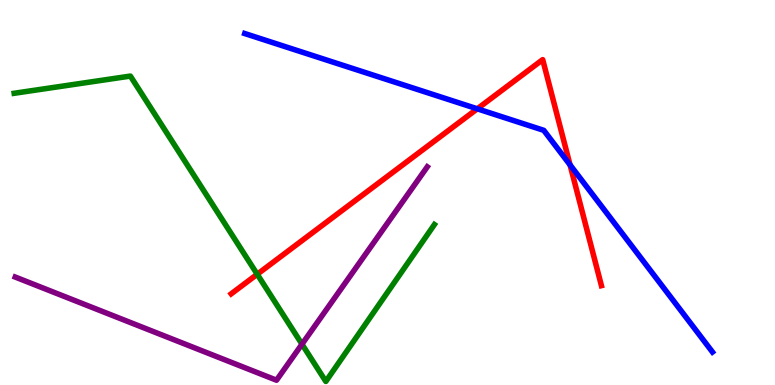[{'lines': ['blue', 'red'], 'intersections': [{'x': 6.16, 'y': 7.17}, {'x': 7.36, 'y': 5.72}]}, {'lines': ['green', 'red'], 'intersections': [{'x': 3.32, 'y': 2.88}]}, {'lines': ['purple', 'red'], 'intersections': []}, {'lines': ['blue', 'green'], 'intersections': []}, {'lines': ['blue', 'purple'], 'intersections': []}, {'lines': ['green', 'purple'], 'intersections': [{'x': 3.9, 'y': 1.06}]}]